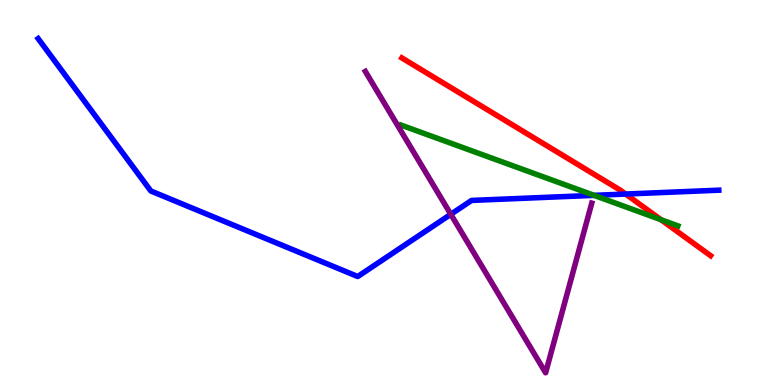[{'lines': ['blue', 'red'], 'intersections': [{'x': 8.07, 'y': 4.96}]}, {'lines': ['green', 'red'], 'intersections': [{'x': 8.53, 'y': 4.29}]}, {'lines': ['purple', 'red'], 'intersections': []}, {'lines': ['blue', 'green'], 'intersections': [{'x': 7.67, 'y': 4.93}]}, {'lines': ['blue', 'purple'], 'intersections': [{'x': 5.82, 'y': 4.43}]}, {'lines': ['green', 'purple'], 'intersections': []}]